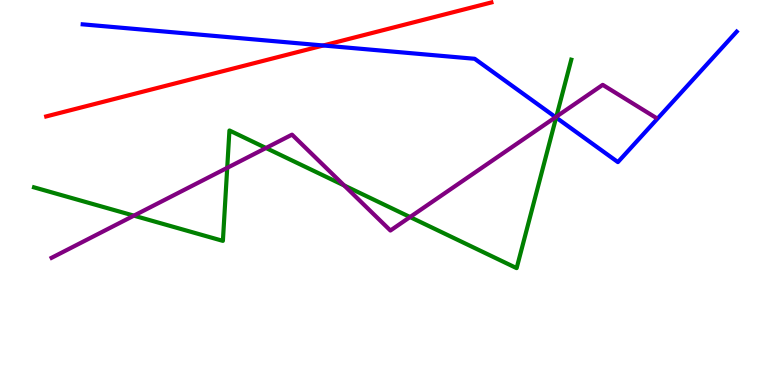[{'lines': ['blue', 'red'], 'intersections': [{'x': 4.17, 'y': 8.82}]}, {'lines': ['green', 'red'], 'intersections': []}, {'lines': ['purple', 'red'], 'intersections': []}, {'lines': ['blue', 'green'], 'intersections': [{'x': 7.18, 'y': 6.95}]}, {'lines': ['blue', 'purple'], 'intersections': [{'x': 7.17, 'y': 6.96}]}, {'lines': ['green', 'purple'], 'intersections': [{'x': 1.73, 'y': 4.4}, {'x': 2.93, 'y': 5.64}, {'x': 3.43, 'y': 6.16}, {'x': 4.44, 'y': 5.18}, {'x': 5.29, 'y': 4.36}, {'x': 7.18, 'y': 6.97}]}]